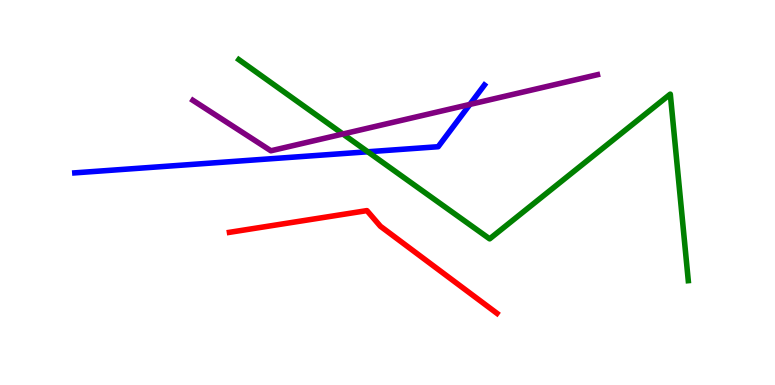[{'lines': ['blue', 'red'], 'intersections': []}, {'lines': ['green', 'red'], 'intersections': []}, {'lines': ['purple', 'red'], 'intersections': []}, {'lines': ['blue', 'green'], 'intersections': [{'x': 4.75, 'y': 6.06}]}, {'lines': ['blue', 'purple'], 'intersections': [{'x': 6.06, 'y': 7.29}]}, {'lines': ['green', 'purple'], 'intersections': [{'x': 4.42, 'y': 6.52}]}]